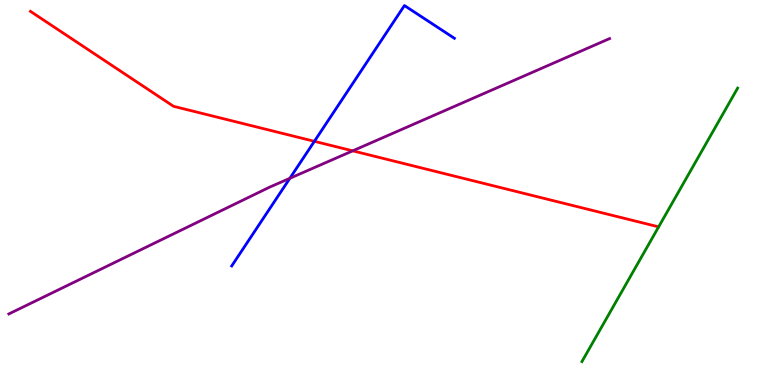[{'lines': ['blue', 'red'], 'intersections': [{'x': 4.06, 'y': 6.33}]}, {'lines': ['green', 'red'], 'intersections': []}, {'lines': ['purple', 'red'], 'intersections': [{'x': 4.55, 'y': 6.08}]}, {'lines': ['blue', 'green'], 'intersections': []}, {'lines': ['blue', 'purple'], 'intersections': [{'x': 3.74, 'y': 5.37}]}, {'lines': ['green', 'purple'], 'intersections': []}]